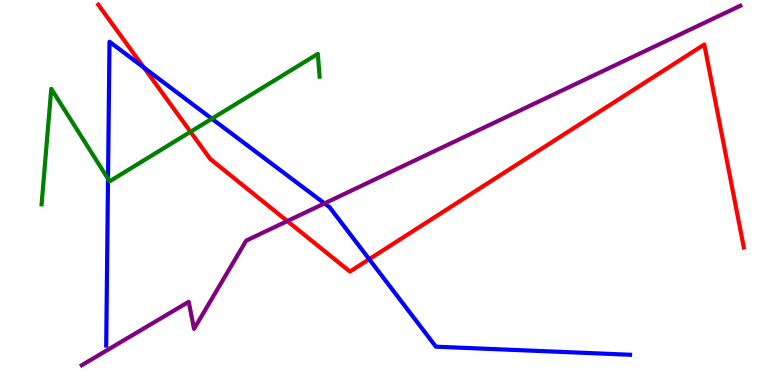[{'lines': ['blue', 'red'], 'intersections': [{'x': 1.86, 'y': 8.24}, {'x': 4.76, 'y': 3.27}]}, {'lines': ['green', 'red'], 'intersections': [{'x': 2.46, 'y': 6.58}]}, {'lines': ['purple', 'red'], 'intersections': [{'x': 3.71, 'y': 4.26}]}, {'lines': ['blue', 'green'], 'intersections': [{'x': 1.39, 'y': 5.36}, {'x': 2.73, 'y': 6.92}]}, {'lines': ['blue', 'purple'], 'intersections': [{'x': 4.19, 'y': 4.72}]}, {'lines': ['green', 'purple'], 'intersections': []}]